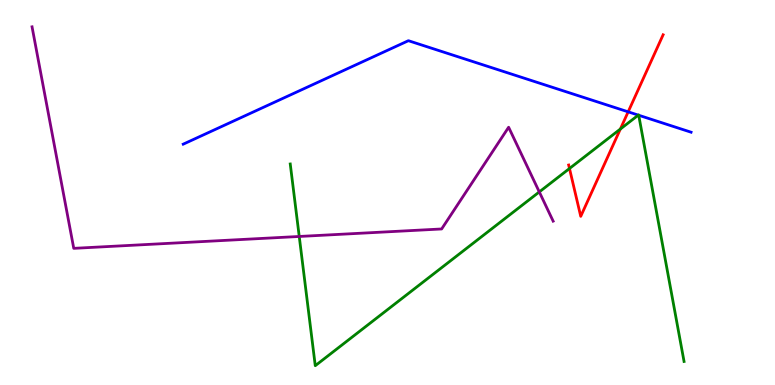[{'lines': ['blue', 'red'], 'intersections': [{'x': 8.11, 'y': 7.1}]}, {'lines': ['green', 'red'], 'intersections': [{'x': 7.35, 'y': 5.62}, {'x': 8.0, 'y': 6.65}]}, {'lines': ['purple', 'red'], 'intersections': []}, {'lines': ['blue', 'green'], 'intersections': [{'x': 8.24, 'y': 7.01}, {'x': 8.24, 'y': 7.01}]}, {'lines': ['blue', 'purple'], 'intersections': []}, {'lines': ['green', 'purple'], 'intersections': [{'x': 3.86, 'y': 3.86}, {'x': 6.96, 'y': 5.02}]}]